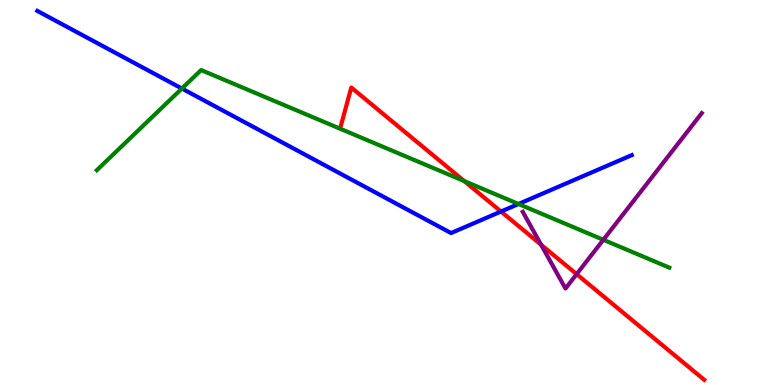[{'lines': ['blue', 'red'], 'intersections': [{'x': 6.46, 'y': 4.51}]}, {'lines': ['green', 'red'], 'intersections': [{'x': 5.99, 'y': 5.3}]}, {'lines': ['purple', 'red'], 'intersections': [{'x': 6.98, 'y': 3.64}, {'x': 7.44, 'y': 2.88}]}, {'lines': ['blue', 'green'], 'intersections': [{'x': 2.35, 'y': 7.7}, {'x': 6.69, 'y': 4.7}]}, {'lines': ['blue', 'purple'], 'intersections': []}, {'lines': ['green', 'purple'], 'intersections': [{'x': 7.79, 'y': 3.77}]}]